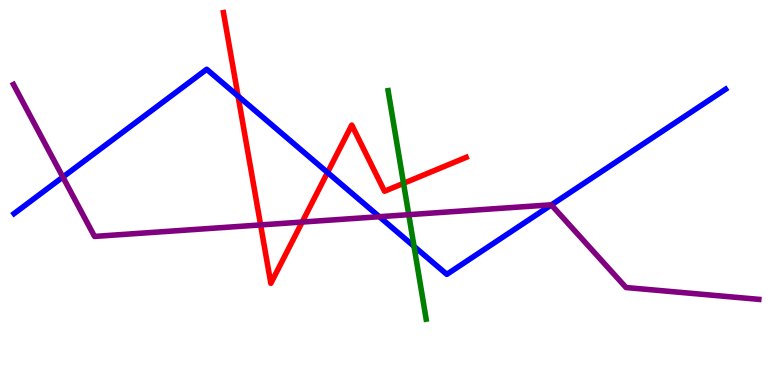[{'lines': ['blue', 'red'], 'intersections': [{'x': 3.07, 'y': 7.5}, {'x': 4.23, 'y': 5.52}]}, {'lines': ['green', 'red'], 'intersections': [{'x': 5.21, 'y': 5.24}]}, {'lines': ['purple', 'red'], 'intersections': [{'x': 3.36, 'y': 4.16}, {'x': 3.9, 'y': 4.23}]}, {'lines': ['blue', 'green'], 'intersections': [{'x': 5.34, 'y': 3.6}]}, {'lines': ['blue', 'purple'], 'intersections': [{'x': 0.811, 'y': 5.4}, {'x': 4.89, 'y': 4.37}, {'x': 7.11, 'y': 4.68}]}, {'lines': ['green', 'purple'], 'intersections': [{'x': 5.27, 'y': 4.42}]}]